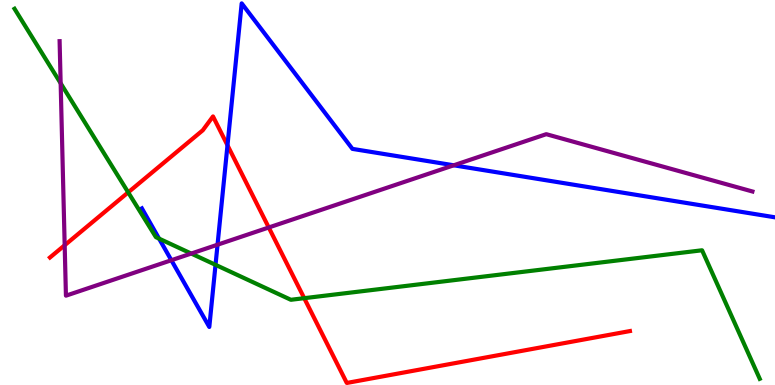[{'lines': ['blue', 'red'], 'intersections': [{'x': 2.94, 'y': 6.23}]}, {'lines': ['green', 'red'], 'intersections': [{'x': 1.65, 'y': 5.0}, {'x': 3.93, 'y': 2.26}]}, {'lines': ['purple', 'red'], 'intersections': [{'x': 0.835, 'y': 3.63}, {'x': 3.47, 'y': 4.09}]}, {'lines': ['blue', 'green'], 'intersections': [{'x': 2.05, 'y': 3.8}, {'x': 2.78, 'y': 3.12}]}, {'lines': ['blue', 'purple'], 'intersections': [{'x': 2.21, 'y': 3.24}, {'x': 2.81, 'y': 3.64}, {'x': 5.85, 'y': 5.71}]}, {'lines': ['green', 'purple'], 'intersections': [{'x': 0.783, 'y': 7.84}, {'x': 2.47, 'y': 3.41}]}]